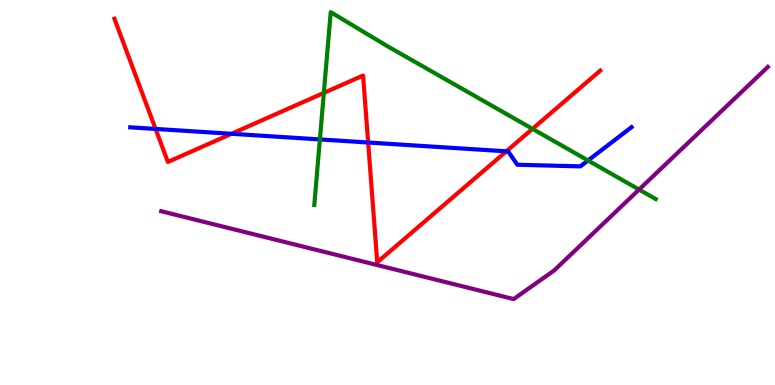[{'lines': ['blue', 'red'], 'intersections': [{'x': 2.01, 'y': 6.65}, {'x': 2.99, 'y': 6.53}, {'x': 4.75, 'y': 6.3}, {'x': 6.53, 'y': 6.07}]}, {'lines': ['green', 'red'], 'intersections': [{'x': 4.18, 'y': 7.59}, {'x': 6.87, 'y': 6.65}]}, {'lines': ['purple', 'red'], 'intersections': []}, {'lines': ['blue', 'green'], 'intersections': [{'x': 4.13, 'y': 6.38}, {'x': 7.59, 'y': 5.83}]}, {'lines': ['blue', 'purple'], 'intersections': []}, {'lines': ['green', 'purple'], 'intersections': [{'x': 8.25, 'y': 5.08}]}]